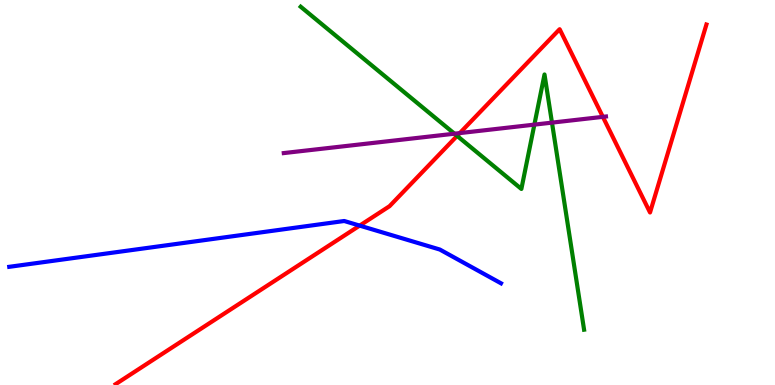[{'lines': ['blue', 'red'], 'intersections': [{'x': 4.64, 'y': 4.14}]}, {'lines': ['green', 'red'], 'intersections': [{'x': 5.9, 'y': 6.47}]}, {'lines': ['purple', 'red'], 'intersections': [{'x': 5.93, 'y': 6.54}, {'x': 7.78, 'y': 6.96}]}, {'lines': ['blue', 'green'], 'intersections': []}, {'lines': ['blue', 'purple'], 'intersections': []}, {'lines': ['green', 'purple'], 'intersections': [{'x': 5.86, 'y': 6.53}, {'x': 6.9, 'y': 6.76}, {'x': 7.12, 'y': 6.81}]}]